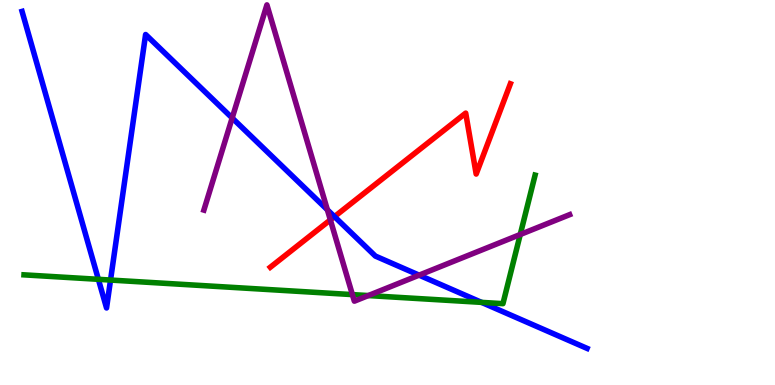[{'lines': ['blue', 'red'], 'intersections': [{'x': 4.32, 'y': 4.37}]}, {'lines': ['green', 'red'], 'intersections': []}, {'lines': ['purple', 'red'], 'intersections': [{'x': 4.26, 'y': 4.29}]}, {'lines': ['blue', 'green'], 'intersections': [{'x': 1.27, 'y': 2.74}, {'x': 1.43, 'y': 2.73}, {'x': 6.21, 'y': 2.15}]}, {'lines': ['blue', 'purple'], 'intersections': [{'x': 3.0, 'y': 6.94}, {'x': 4.22, 'y': 4.55}, {'x': 5.41, 'y': 2.85}]}, {'lines': ['green', 'purple'], 'intersections': [{'x': 4.55, 'y': 2.35}, {'x': 4.75, 'y': 2.32}, {'x': 6.71, 'y': 3.91}]}]